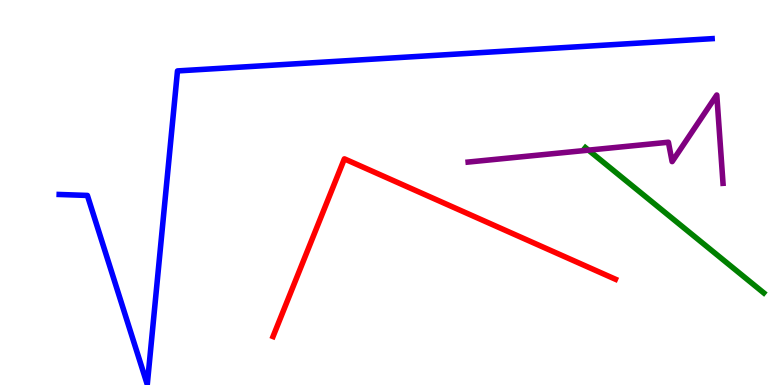[{'lines': ['blue', 'red'], 'intersections': []}, {'lines': ['green', 'red'], 'intersections': []}, {'lines': ['purple', 'red'], 'intersections': []}, {'lines': ['blue', 'green'], 'intersections': []}, {'lines': ['blue', 'purple'], 'intersections': []}, {'lines': ['green', 'purple'], 'intersections': [{'x': 7.59, 'y': 6.1}]}]